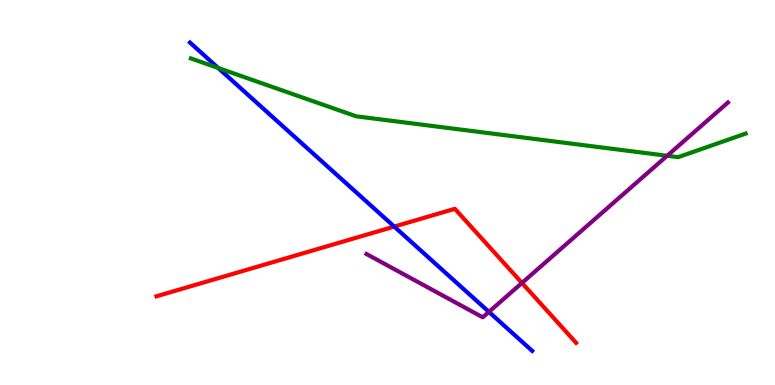[{'lines': ['blue', 'red'], 'intersections': [{'x': 5.09, 'y': 4.11}]}, {'lines': ['green', 'red'], 'intersections': []}, {'lines': ['purple', 'red'], 'intersections': [{'x': 6.73, 'y': 2.65}]}, {'lines': ['blue', 'green'], 'intersections': [{'x': 2.82, 'y': 8.23}]}, {'lines': ['blue', 'purple'], 'intersections': [{'x': 6.31, 'y': 1.9}]}, {'lines': ['green', 'purple'], 'intersections': [{'x': 8.61, 'y': 5.95}]}]